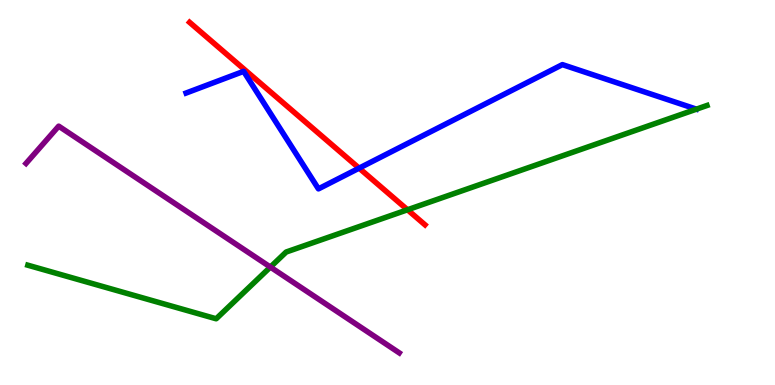[{'lines': ['blue', 'red'], 'intersections': [{'x': 4.63, 'y': 5.63}]}, {'lines': ['green', 'red'], 'intersections': [{'x': 5.26, 'y': 4.55}]}, {'lines': ['purple', 'red'], 'intersections': []}, {'lines': ['blue', 'green'], 'intersections': []}, {'lines': ['blue', 'purple'], 'intersections': []}, {'lines': ['green', 'purple'], 'intersections': [{'x': 3.49, 'y': 3.06}]}]